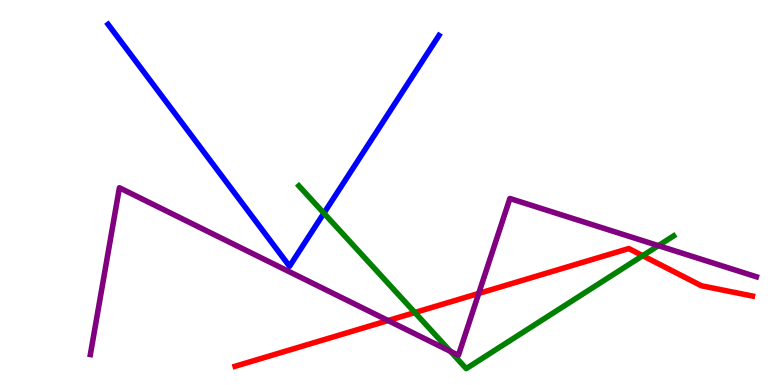[{'lines': ['blue', 'red'], 'intersections': []}, {'lines': ['green', 'red'], 'intersections': [{'x': 5.35, 'y': 1.88}, {'x': 8.29, 'y': 3.36}]}, {'lines': ['purple', 'red'], 'intersections': [{'x': 5.01, 'y': 1.67}, {'x': 6.18, 'y': 2.38}]}, {'lines': ['blue', 'green'], 'intersections': [{'x': 4.18, 'y': 4.46}]}, {'lines': ['blue', 'purple'], 'intersections': []}, {'lines': ['green', 'purple'], 'intersections': [{'x': 5.81, 'y': 0.874}, {'x': 8.5, 'y': 3.62}]}]